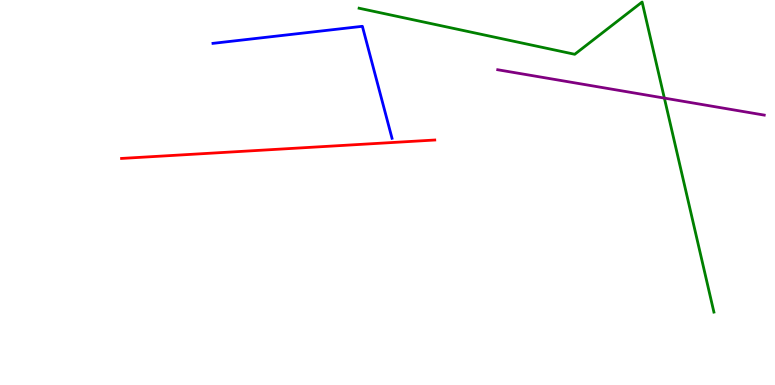[{'lines': ['blue', 'red'], 'intersections': []}, {'lines': ['green', 'red'], 'intersections': []}, {'lines': ['purple', 'red'], 'intersections': []}, {'lines': ['blue', 'green'], 'intersections': []}, {'lines': ['blue', 'purple'], 'intersections': []}, {'lines': ['green', 'purple'], 'intersections': [{'x': 8.57, 'y': 7.45}]}]